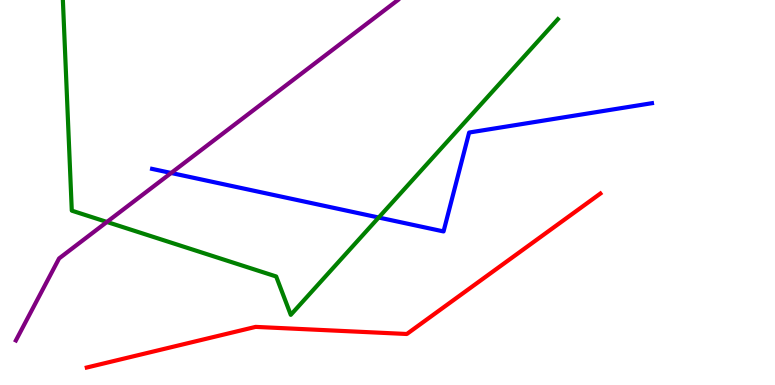[{'lines': ['blue', 'red'], 'intersections': []}, {'lines': ['green', 'red'], 'intersections': []}, {'lines': ['purple', 'red'], 'intersections': []}, {'lines': ['blue', 'green'], 'intersections': [{'x': 4.89, 'y': 4.35}]}, {'lines': ['blue', 'purple'], 'intersections': [{'x': 2.21, 'y': 5.51}]}, {'lines': ['green', 'purple'], 'intersections': [{'x': 1.38, 'y': 4.23}]}]